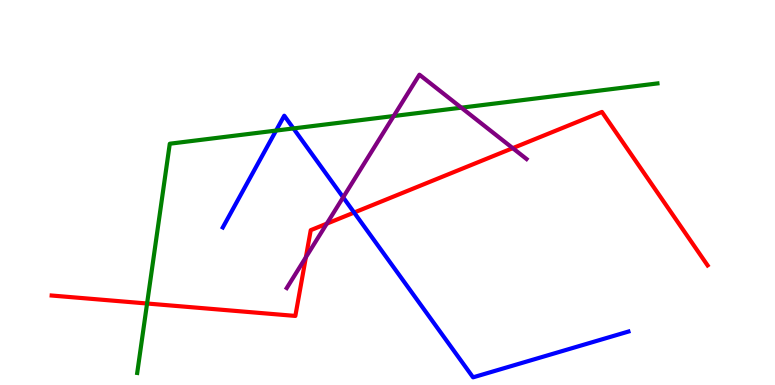[{'lines': ['blue', 'red'], 'intersections': [{'x': 4.57, 'y': 4.48}]}, {'lines': ['green', 'red'], 'intersections': [{'x': 1.9, 'y': 2.12}]}, {'lines': ['purple', 'red'], 'intersections': [{'x': 3.95, 'y': 3.32}, {'x': 4.22, 'y': 4.19}, {'x': 6.62, 'y': 6.15}]}, {'lines': ['blue', 'green'], 'intersections': [{'x': 3.56, 'y': 6.61}, {'x': 3.79, 'y': 6.66}]}, {'lines': ['blue', 'purple'], 'intersections': [{'x': 4.43, 'y': 4.87}]}, {'lines': ['green', 'purple'], 'intersections': [{'x': 5.08, 'y': 6.99}, {'x': 5.95, 'y': 7.2}]}]